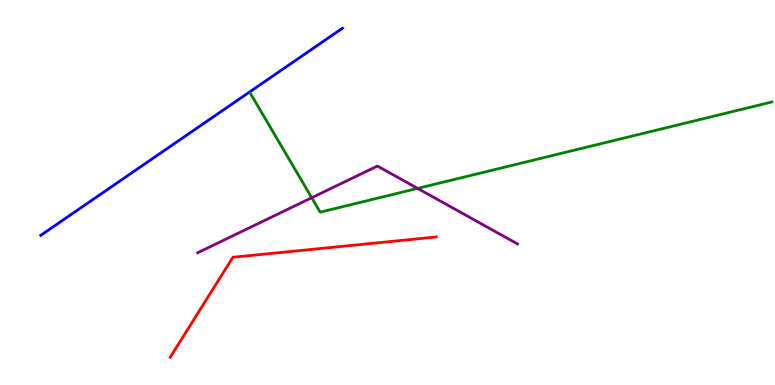[{'lines': ['blue', 'red'], 'intersections': []}, {'lines': ['green', 'red'], 'intersections': []}, {'lines': ['purple', 'red'], 'intersections': []}, {'lines': ['blue', 'green'], 'intersections': []}, {'lines': ['blue', 'purple'], 'intersections': []}, {'lines': ['green', 'purple'], 'intersections': [{'x': 4.02, 'y': 4.86}, {'x': 5.39, 'y': 5.11}]}]